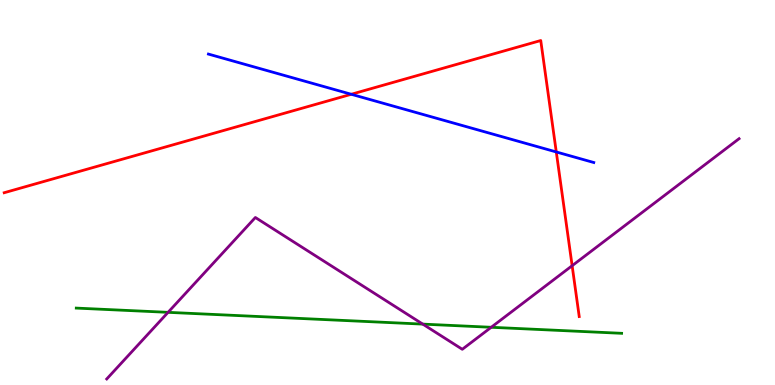[{'lines': ['blue', 'red'], 'intersections': [{'x': 4.53, 'y': 7.55}, {'x': 7.18, 'y': 6.05}]}, {'lines': ['green', 'red'], 'intersections': []}, {'lines': ['purple', 'red'], 'intersections': [{'x': 7.38, 'y': 3.1}]}, {'lines': ['blue', 'green'], 'intersections': []}, {'lines': ['blue', 'purple'], 'intersections': []}, {'lines': ['green', 'purple'], 'intersections': [{'x': 2.17, 'y': 1.89}, {'x': 5.46, 'y': 1.58}, {'x': 6.34, 'y': 1.5}]}]